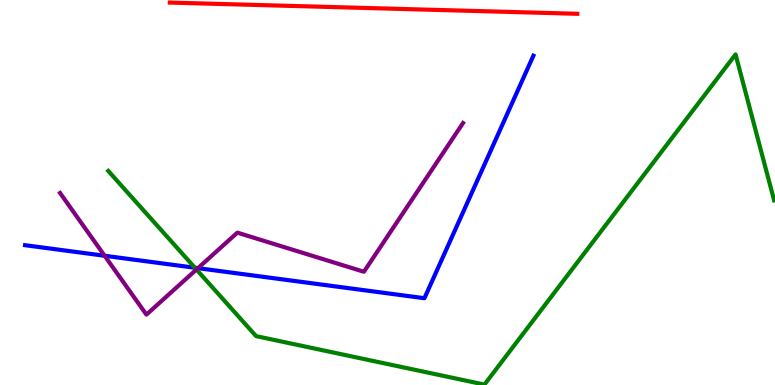[{'lines': ['blue', 'red'], 'intersections': []}, {'lines': ['green', 'red'], 'intersections': []}, {'lines': ['purple', 'red'], 'intersections': []}, {'lines': ['blue', 'green'], 'intersections': [{'x': 2.51, 'y': 3.05}]}, {'lines': ['blue', 'purple'], 'intersections': [{'x': 1.35, 'y': 3.36}, {'x': 2.55, 'y': 3.03}]}, {'lines': ['green', 'purple'], 'intersections': [{'x': 2.53, 'y': 3.0}]}]